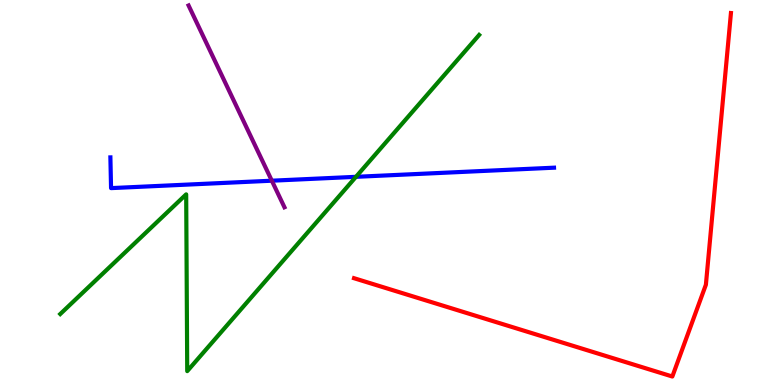[{'lines': ['blue', 'red'], 'intersections': []}, {'lines': ['green', 'red'], 'intersections': []}, {'lines': ['purple', 'red'], 'intersections': []}, {'lines': ['blue', 'green'], 'intersections': [{'x': 4.59, 'y': 5.41}]}, {'lines': ['blue', 'purple'], 'intersections': [{'x': 3.51, 'y': 5.31}]}, {'lines': ['green', 'purple'], 'intersections': []}]